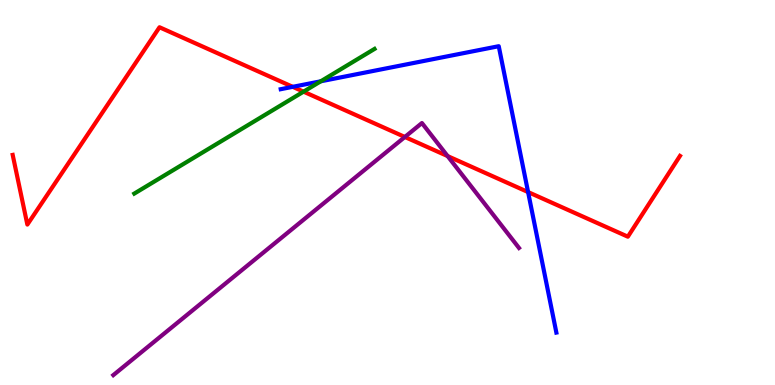[{'lines': ['blue', 'red'], 'intersections': [{'x': 3.78, 'y': 7.74}, {'x': 6.81, 'y': 5.01}]}, {'lines': ['green', 'red'], 'intersections': [{'x': 3.92, 'y': 7.62}]}, {'lines': ['purple', 'red'], 'intersections': [{'x': 5.22, 'y': 6.44}, {'x': 5.78, 'y': 5.95}]}, {'lines': ['blue', 'green'], 'intersections': [{'x': 4.14, 'y': 7.89}]}, {'lines': ['blue', 'purple'], 'intersections': []}, {'lines': ['green', 'purple'], 'intersections': []}]